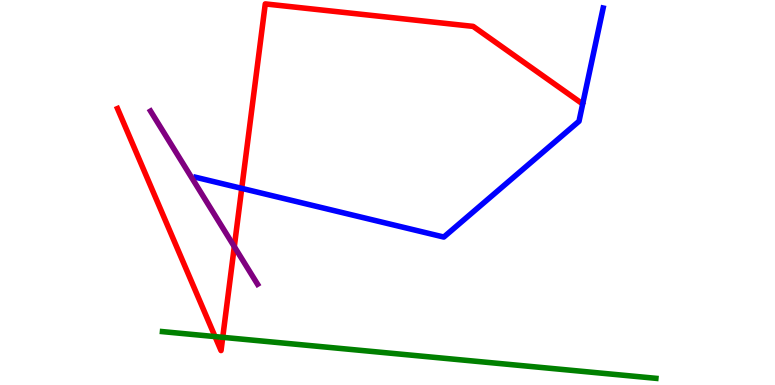[{'lines': ['blue', 'red'], 'intersections': [{'x': 3.12, 'y': 5.11}]}, {'lines': ['green', 'red'], 'intersections': [{'x': 2.77, 'y': 1.26}, {'x': 2.87, 'y': 1.24}]}, {'lines': ['purple', 'red'], 'intersections': [{'x': 3.02, 'y': 3.59}]}, {'lines': ['blue', 'green'], 'intersections': []}, {'lines': ['blue', 'purple'], 'intersections': []}, {'lines': ['green', 'purple'], 'intersections': []}]